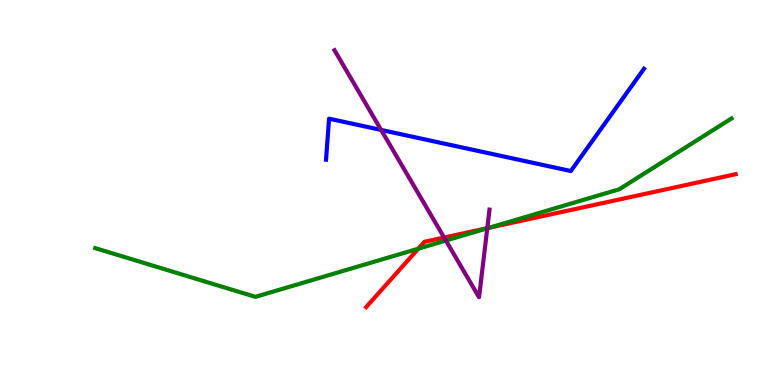[{'lines': ['blue', 'red'], 'intersections': []}, {'lines': ['green', 'red'], 'intersections': [{'x': 5.4, 'y': 3.54}, {'x': 6.31, 'y': 4.08}]}, {'lines': ['purple', 'red'], 'intersections': [{'x': 5.73, 'y': 3.83}, {'x': 6.29, 'y': 4.07}]}, {'lines': ['blue', 'green'], 'intersections': []}, {'lines': ['blue', 'purple'], 'intersections': [{'x': 4.92, 'y': 6.62}]}, {'lines': ['green', 'purple'], 'intersections': [{'x': 5.75, 'y': 3.75}, {'x': 6.29, 'y': 4.07}]}]